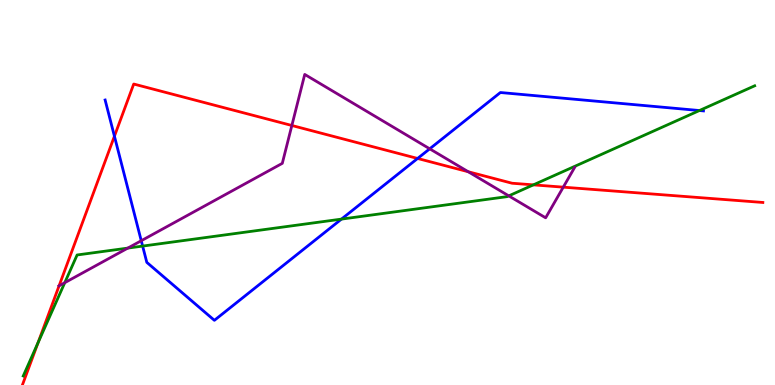[{'lines': ['blue', 'red'], 'intersections': [{'x': 1.48, 'y': 6.46}, {'x': 5.39, 'y': 5.88}]}, {'lines': ['green', 'red'], 'intersections': [{'x': 0.491, 'y': 1.1}, {'x': 6.88, 'y': 5.2}]}, {'lines': ['purple', 'red'], 'intersections': [{'x': 0.762, 'y': 2.58}, {'x': 3.77, 'y': 6.74}, {'x': 6.04, 'y': 5.54}, {'x': 7.27, 'y': 5.14}]}, {'lines': ['blue', 'green'], 'intersections': [{'x': 1.84, 'y': 3.61}, {'x': 4.41, 'y': 4.31}, {'x': 9.02, 'y': 7.13}]}, {'lines': ['blue', 'purple'], 'intersections': [{'x': 1.82, 'y': 3.75}, {'x': 5.54, 'y': 6.13}]}, {'lines': ['green', 'purple'], 'intersections': [{'x': 0.836, 'y': 2.66}, {'x': 1.65, 'y': 3.56}, {'x': 6.56, 'y': 4.91}]}]